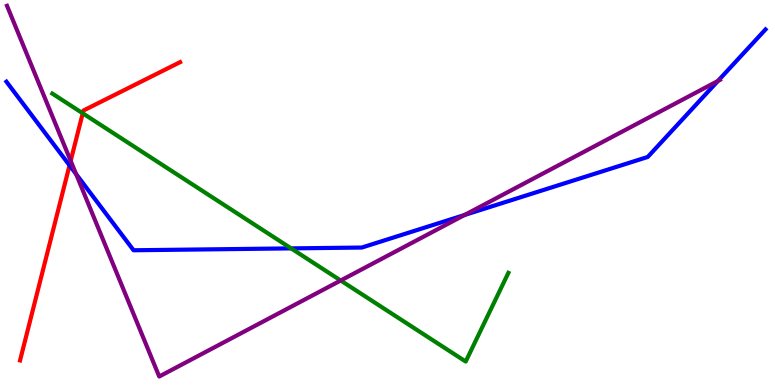[{'lines': ['blue', 'red'], 'intersections': [{'x': 0.897, 'y': 5.7}]}, {'lines': ['green', 'red'], 'intersections': [{'x': 1.07, 'y': 7.06}]}, {'lines': ['purple', 'red'], 'intersections': [{'x': 0.912, 'y': 5.82}]}, {'lines': ['blue', 'green'], 'intersections': [{'x': 3.76, 'y': 3.55}]}, {'lines': ['blue', 'purple'], 'intersections': [{'x': 0.982, 'y': 5.48}, {'x': 5.99, 'y': 4.42}, {'x': 9.26, 'y': 7.9}]}, {'lines': ['green', 'purple'], 'intersections': [{'x': 4.4, 'y': 2.71}]}]